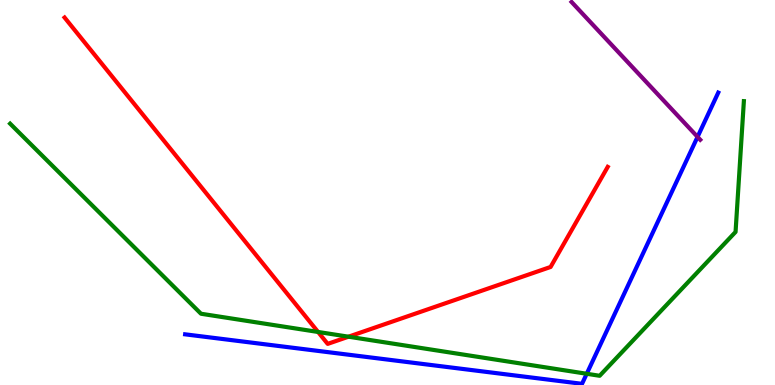[{'lines': ['blue', 'red'], 'intersections': []}, {'lines': ['green', 'red'], 'intersections': [{'x': 4.1, 'y': 1.38}, {'x': 4.5, 'y': 1.25}]}, {'lines': ['purple', 'red'], 'intersections': []}, {'lines': ['blue', 'green'], 'intersections': [{'x': 7.57, 'y': 0.292}]}, {'lines': ['blue', 'purple'], 'intersections': [{'x': 9.0, 'y': 6.44}]}, {'lines': ['green', 'purple'], 'intersections': []}]